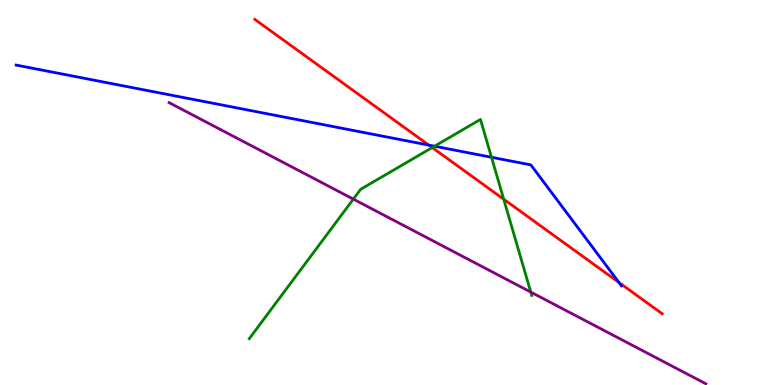[{'lines': ['blue', 'red'], 'intersections': [{'x': 5.53, 'y': 6.23}, {'x': 7.99, 'y': 2.66}]}, {'lines': ['green', 'red'], 'intersections': [{'x': 5.58, 'y': 6.17}, {'x': 6.5, 'y': 4.83}]}, {'lines': ['purple', 'red'], 'intersections': []}, {'lines': ['blue', 'green'], 'intersections': [{'x': 5.61, 'y': 6.2}, {'x': 6.34, 'y': 5.92}]}, {'lines': ['blue', 'purple'], 'intersections': []}, {'lines': ['green', 'purple'], 'intersections': [{'x': 4.56, 'y': 4.83}, {'x': 6.85, 'y': 2.41}]}]